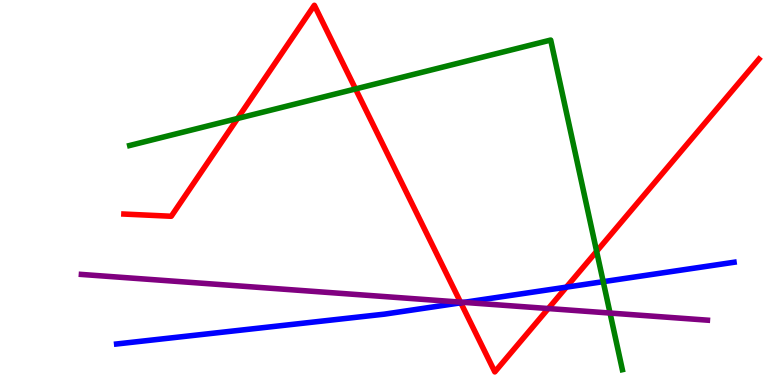[{'lines': ['blue', 'red'], 'intersections': [{'x': 5.95, 'y': 2.13}, {'x': 7.31, 'y': 2.54}]}, {'lines': ['green', 'red'], 'intersections': [{'x': 3.07, 'y': 6.92}, {'x': 4.59, 'y': 7.69}, {'x': 7.7, 'y': 3.47}]}, {'lines': ['purple', 'red'], 'intersections': [{'x': 5.94, 'y': 2.15}, {'x': 7.07, 'y': 1.99}]}, {'lines': ['blue', 'green'], 'intersections': [{'x': 7.78, 'y': 2.68}]}, {'lines': ['blue', 'purple'], 'intersections': [{'x': 5.98, 'y': 2.15}]}, {'lines': ['green', 'purple'], 'intersections': [{'x': 7.87, 'y': 1.87}]}]